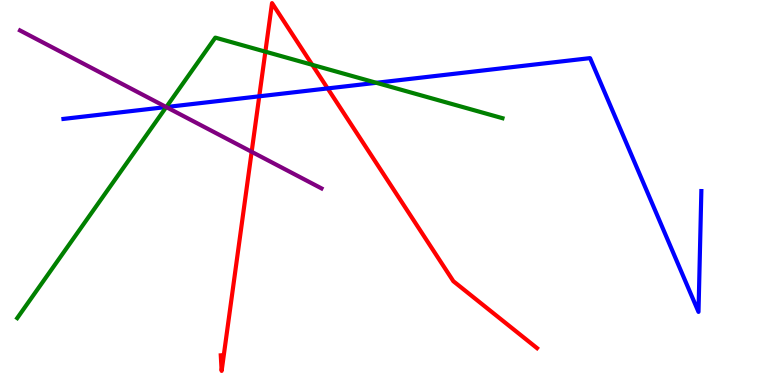[{'lines': ['blue', 'red'], 'intersections': [{'x': 3.35, 'y': 7.5}, {'x': 4.23, 'y': 7.7}]}, {'lines': ['green', 'red'], 'intersections': [{'x': 3.42, 'y': 8.66}, {'x': 4.03, 'y': 8.32}]}, {'lines': ['purple', 'red'], 'intersections': [{'x': 3.25, 'y': 6.06}]}, {'lines': ['blue', 'green'], 'intersections': [{'x': 2.15, 'y': 7.22}, {'x': 4.86, 'y': 7.85}]}, {'lines': ['blue', 'purple'], 'intersections': [{'x': 2.14, 'y': 7.22}]}, {'lines': ['green', 'purple'], 'intersections': [{'x': 2.15, 'y': 7.22}]}]